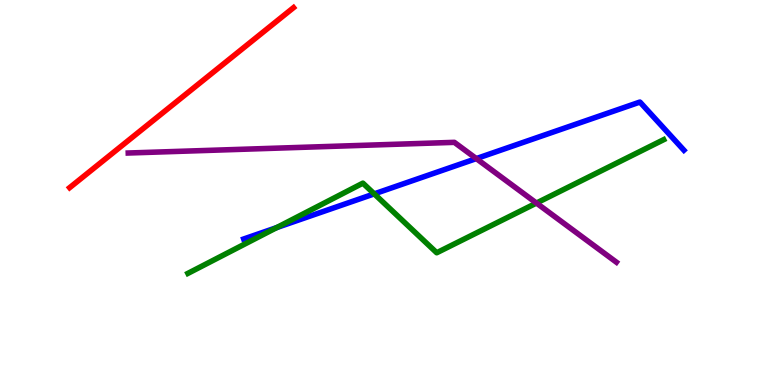[{'lines': ['blue', 'red'], 'intersections': []}, {'lines': ['green', 'red'], 'intersections': []}, {'lines': ['purple', 'red'], 'intersections': []}, {'lines': ['blue', 'green'], 'intersections': [{'x': 3.57, 'y': 4.09}, {'x': 4.83, 'y': 4.96}]}, {'lines': ['blue', 'purple'], 'intersections': [{'x': 6.15, 'y': 5.88}]}, {'lines': ['green', 'purple'], 'intersections': [{'x': 6.92, 'y': 4.73}]}]